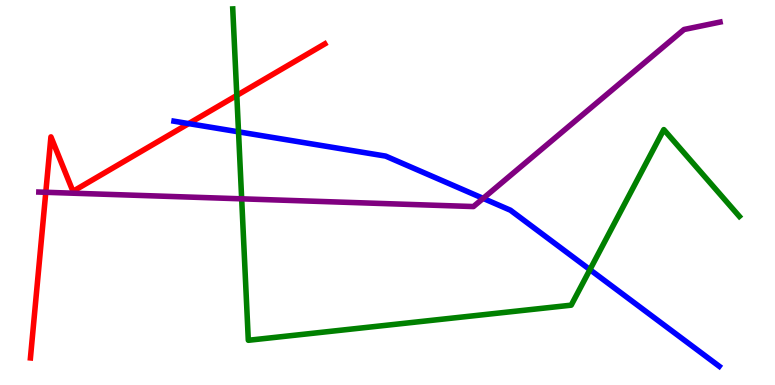[{'lines': ['blue', 'red'], 'intersections': [{'x': 2.43, 'y': 6.79}]}, {'lines': ['green', 'red'], 'intersections': [{'x': 3.06, 'y': 7.52}]}, {'lines': ['purple', 'red'], 'intersections': [{'x': 0.591, 'y': 5.01}]}, {'lines': ['blue', 'green'], 'intersections': [{'x': 3.08, 'y': 6.58}, {'x': 7.61, 'y': 3.0}]}, {'lines': ['blue', 'purple'], 'intersections': [{'x': 6.23, 'y': 4.85}]}, {'lines': ['green', 'purple'], 'intersections': [{'x': 3.12, 'y': 4.84}]}]